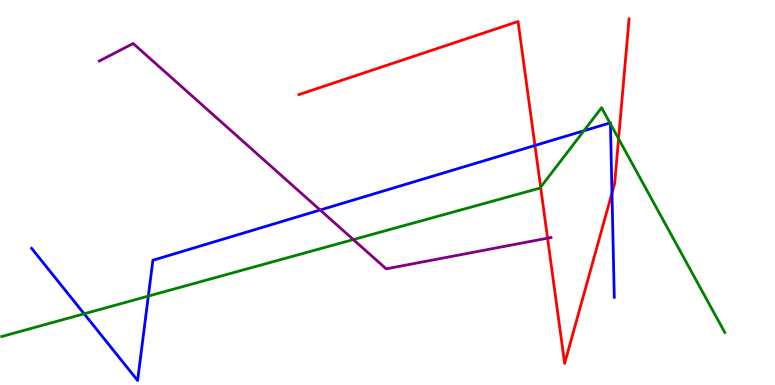[{'lines': ['blue', 'red'], 'intersections': [{'x': 6.9, 'y': 6.22}, {'x': 7.9, 'y': 4.99}]}, {'lines': ['green', 'red'], 'intersections': [{'x': 6.98, 'y': 5.14}, {'x': 7.98, 'y': 6.4}]}, {'lines': ['purple', 'red'], 'intersections': [{'x': 7.07, 'y': 3.81}]}, {'lines': ['blue', 'green'], 'intersections': [{'x': 1.09, 'y': 1.85}, {'x': 1.91, 'y': 2.31}, {'x': 7.53, 'y': 6.6}, {'x': 7.87, 'y': 6.81}, {'x': 7.88, 'y': 6.78}]}, {'lines': ['blue', 'purple'], 'intersections': [{'x': 4.13, 'y': 4.55}]}, {'lines': ['green', 'purple'], 'intersections': [{'x': 4.56, 'y': 3.78}]}]